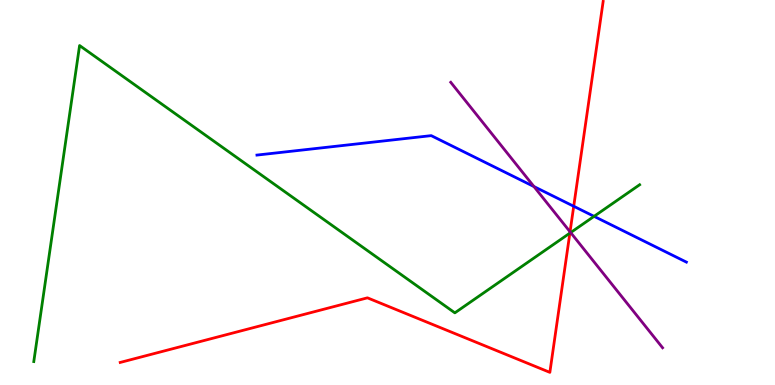[{'lines': ['blue', 'red'], 'intersections': [{'x': 7.4, 'y': 4.64}]}, {'lines': ['green', 'red'], 'intersections': [{'x': 7.35, 'y': 3.94}]}, {'lines': ['purple', 'red'], 'intersections': [{'x': 7.36, 'y': 3.98}]}, {'lines': ['blue', 'green'], 'intersections': [{'x': 7.67, 'y': 4.38}]}, {'lines': ['blue', 'purple'], 'intersections': [{'x': 6.89, 'y': 5.15}]}, {'lines': ['green', 'purple'], 'intersections': [{'x': 7.36, 'y': 3.96}]}]